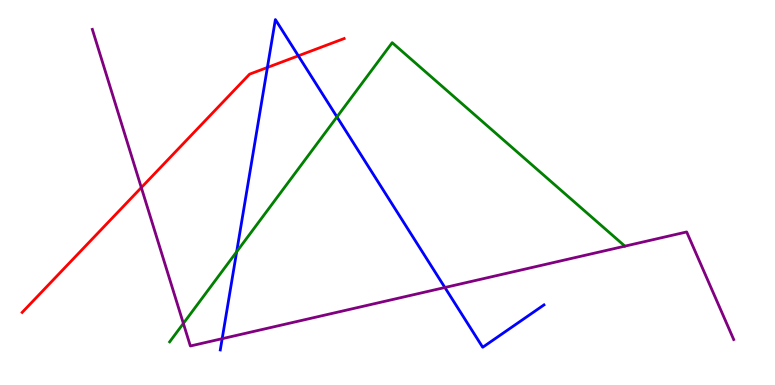[{'lines': ['blue', 'red'], 'intersections': [{'x': 3.45, 'y': 8.25}, {'x': 3.85, 'y': 8.55}]}, {'lines': ['green', 'red'], 'intersections': []}, {'lines': ['purple', 'red'], 'intersections': [{'x': 1.82, 'y': 5.13}]}, {'lines': ['blue', 'green'], 'intersections': [{'x': 3.05, 'y': 3.46}, {'x': 4.35, 'y': 6.96}]}, {'lines': ['blue', 'purple'], 'intersections': [{'x': 2.87, 'y': 1.2}, {'x': 5.74, 'y': 2.53}]}, {'lines': ['green', 'purple'], 'intersections': [{'x': 2.37, 'y': 1.6}]}]